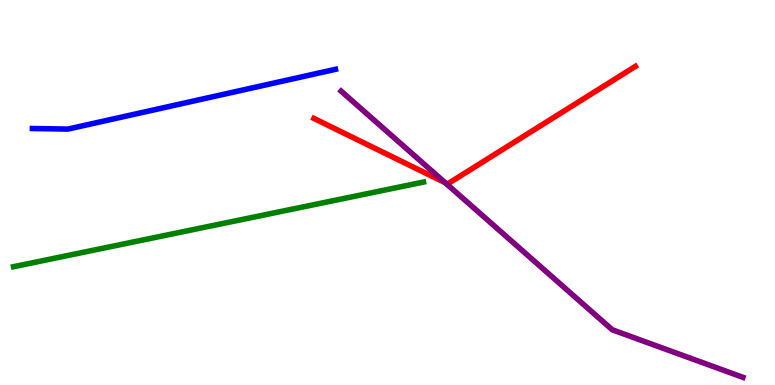[{'lines': ['blue', 'red'], 'intersections': []}, {'lines': ['green', 'red'], 'intersections': []}, {'lines': ['purple', 'red'], 'intersections': [{'x': 5.74, 'y': 5.25}]}, {'lines': ['blue', 'green'], 'intersections': []}, {'lines': ['blue', 'purple'], 'intersections': []}, {'lines': ['green', 'purple'], 'intersections': []}]